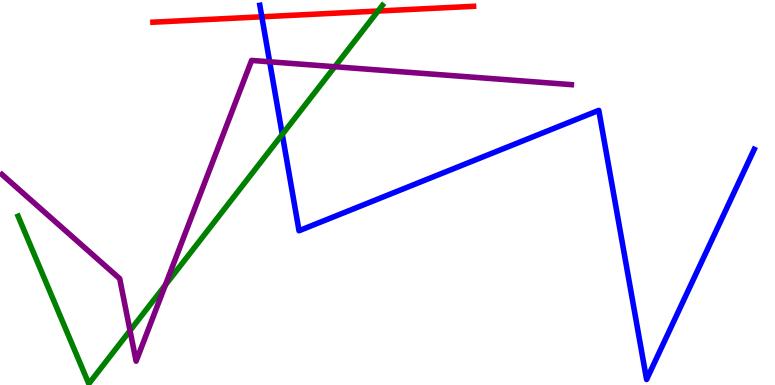[{'lines': ['blue', 'red'], 'intersections': [{'x': 3.38, 'y': 9.56}]}, {'lines': ['green', 'red'], 'intersections': [{'x': 4.88, 'y': 9.71}]}, {'lines': ['purple', 'red'], 'intersections': []}, {'lines': ['blue', 'green'], 'intersections': [{'x': 3.64, 'y': 6.51}]}, {'lines': ['blue', 'purple'], 'intersections': [{'x': 3.48, 'y': 8.39}]}, {'lines': ['green', 'purple'], 'intersections': [{'x': 1.68, 'y': 1.41}, {'x': 2.13, 'y': 2.59}, {'x': 4.32, 'y': 8.27}]}]